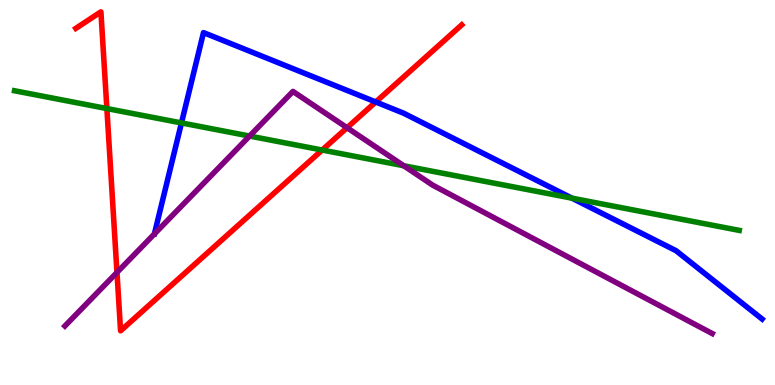[{'lines': ['blue', 'red'], 'intersections': [{'x': 4.85, 'y': 7.35}]}, {'lines': ['green', 'red'], 'intersections': [{'x': 1.38, 'y': 7.18}, {'x': 4.16, 'y': 6.1}]}, {'lines': ['purple', 'red'], 'intersections': [{'x': 1.51, 'y': 2.92}, {'x': 4.48, 'y': 6.68}]}, {'lines': ['blue', 'green'], 'intersections': [{'x': 2.34, 'y': 6.81}, {'x': 7.38, 'y': 4.85}]}, {'lines': ['blue', 'purple'], 'intersections': []}, {'lines': ['green', 'purple'], 'intersections': [{'x': 3.22, 'y': 6.47}, {'x': 5.21, 'y': 5.69}]}]